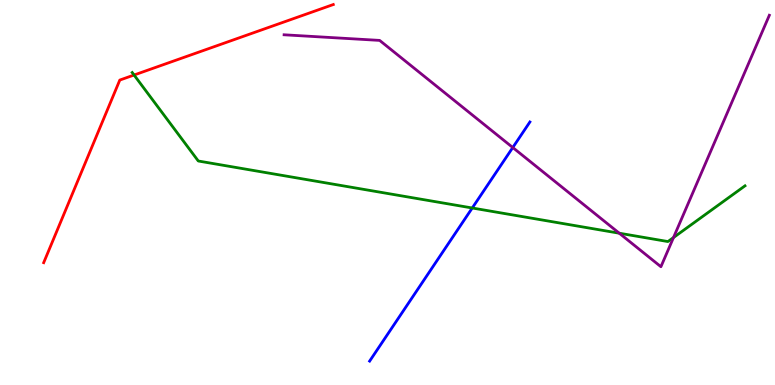[{'lines': ['blue', 'red'], 'intersections': []}, {'lines': ['green', 'red'], 'intersections': [{'x': 1.73, 'y': 8.05}]}, {'lines': ['purple', 'red'], 'intersections': []}, {'lines': ['blue', 'green'], 'intersections': [{'x': 6.09, 'y': 4.6}]}, {'lines': ['blue', 'purple'], 'intersections': [{'x': 6.62, 'y': 6.17}]}, {'lines': ['green', 'purple'], 'intersections': [{'x': 7.99, 'y': 3.94}, {'x': 8.69, 'y': 3.83}]}]